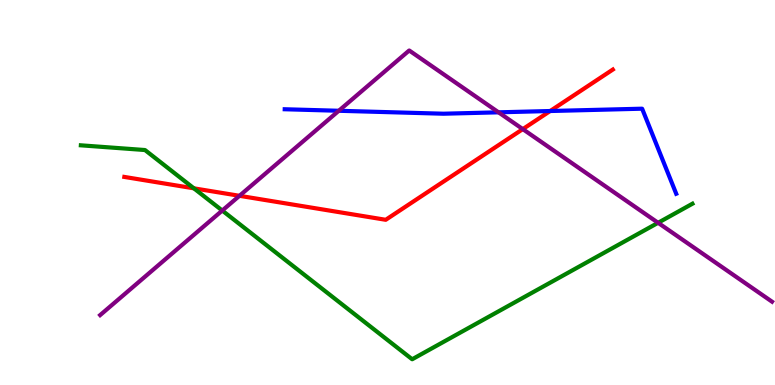[{'lines': ['blue', 'red'], 'intersections': [{'x': 7.1, 'y': 7.12}]}, {'lines': ['green', 'red'], 'intersections': [{'x': 2.5, 'y': 5.11}]}, {'lines': ['purple', 'red'], 'intersections': [{'x': 3.09, 'y': 4.91}, {'x': 6.75, 'y': 6.65}]}, {'lines': ['blue', 'green'], 'intersections': []}, {'lines': ['blue', 'purple'], 'intersections': [{'x': 4.37, 'y': 7.12}, {'x': 6.43, 'y': 7.08}]}, {'lines': ['green', 'purple'], 'intersections': [{'x': 2.87, 'y': 4.53}, {'x': 8.49, 'y': 4.21}]}]